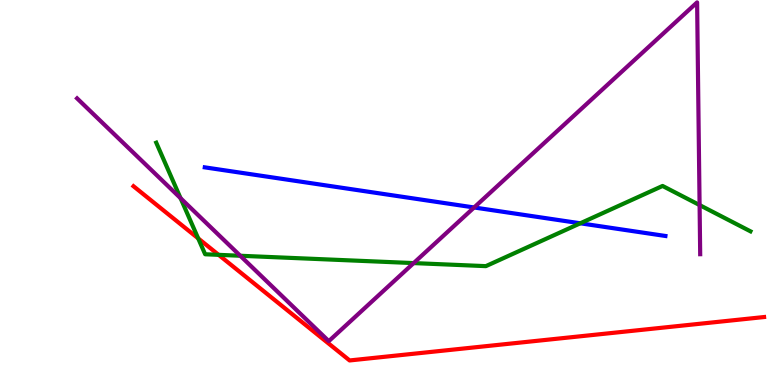[{'lines': ['blue', 'red'], 'intersections': []}, {'lines': ['green', 'red'], 'intersections': [{'x': 2.56, 'y': 3.81}, {'x': 2.82, 'y': 3.38}]}, {'lines': ['purple', 'red'], 'intersections': []}, {'lines': ['blue', 'green'], 'intersections': [{'x': 7.49, 'y': 4.2}]}, {'lines': ['blue', 'purple'], 'intersections': [{'x': 6.12, 'y': 4.61}]}, {'lines': ['green', 'purple'], 'intersections': [{'x': 2.33, 'y': 4.85}, {'x': 3.1, 'y': 3.36}, {'x': 5.34, 'y': 3.17}, {'x': 9.03, 'y': 4.67}]}]